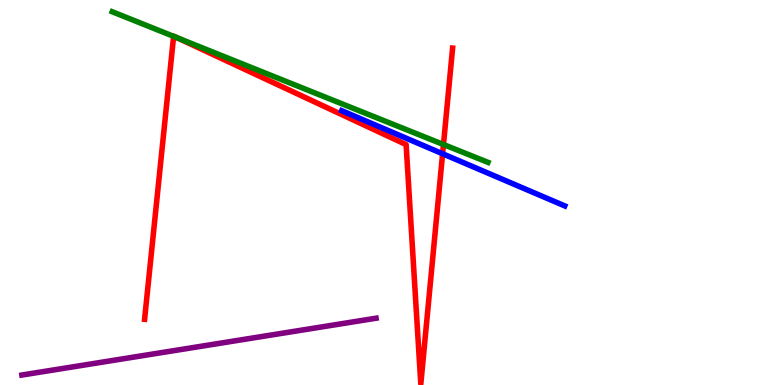[{'lines': ['blue', 'red'], 'intersections': [{'x': 5.71, 'y': 6.01}]}, {'lines': ['green', 'red'], 'intersections': [{'x': 2.24, 'y': 9.06}, {'x': 2.28, 'y': 9.02}, {'x': 5.72, 'y': 6.25}]}, {'lines': ['purple', 'red'], 'intersections': []}, {'lines': ['blue', 'green'], 'intersections': []}, {'lines': ['blue', 'purple'], 'intersections': []}, {'lines': ['green', 'purple'], 'intersections': []}]